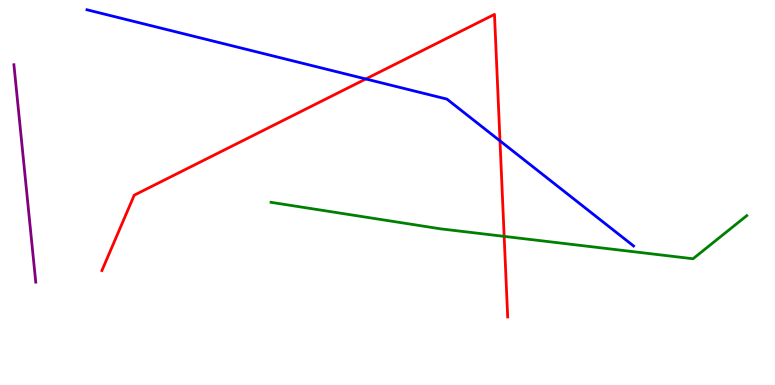[{'lines': ['blue', 'red'], 'intersections': [{'x': 4.72, 'y': 7.95}, {'x': 6.45, 'y': 6.34}]}, {'lines': ['green', 'red'], 'intersections': [{'x': 6.51, 'y': 3.86}]}, {'lines': ['purple', 'red'], 'intersections': []}, {'lines': ['blue', 'green'], 'intersections': []}, {'lines': ['blue', 'purple'], 'intersections': []}, {'lines': ['green', 'purple'], 'intersections': []}]